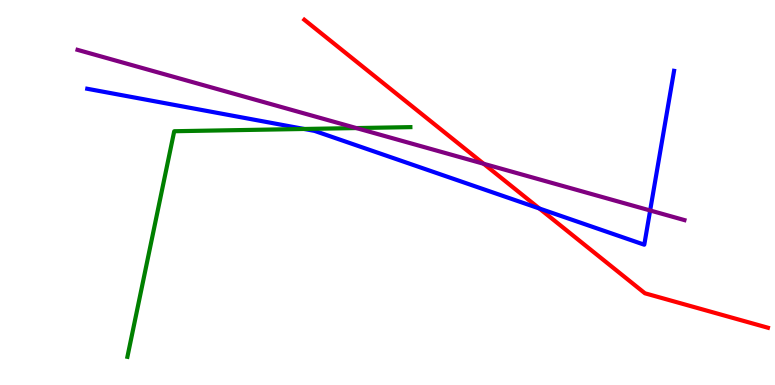[{'lines': ['blue', 'red'], 'intersections': [{'x': 6.96, 'y': 4.58}]}, {'lines': ['green', 'red'], 'intersections': []}, {'lines': ['purple', 'red'], 'intersections': [{'x': 6.24, 'y': 5.75}]}, {'lines': ['blue', 'green'], 'intersections': [{'x': 3.92, 'y': 6.65}]}, {'lines': ['blue', 'purple'], 'intersections': [{'x': 8.39, 'y': 4.53}]}, {'lines': ['green', 'purple'], 'intersections': [{'x': 4.6, 'y': 6.67}]}]